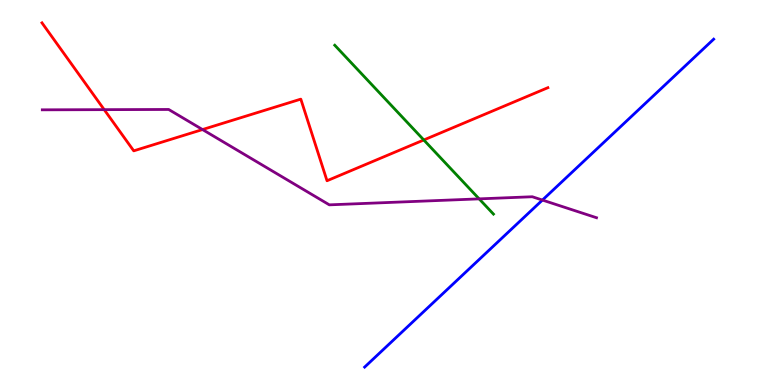[{'lines': ['blue', 'red'], 'intersections': []}, {'lines': ['green', 'red'], 'intersections': [{'x': 5.47, 'y': 6.36}]}, {'lines': ['purple', 'red'], 'intersections': [{'x': 1.34, 'y': 7.15}, {'x': 2.61, 'y': 6.63}]}, {'lines': ['blue', 'green'], 'intersections': []}, {'lines': ['blue', 'purple'], 'intersections': [{'x': 7.0, 'y': 4.8}]}, {'lines': ['green', 'purple'], 'intersections': [{'x': 6.18, 'y': 4.83}]}]